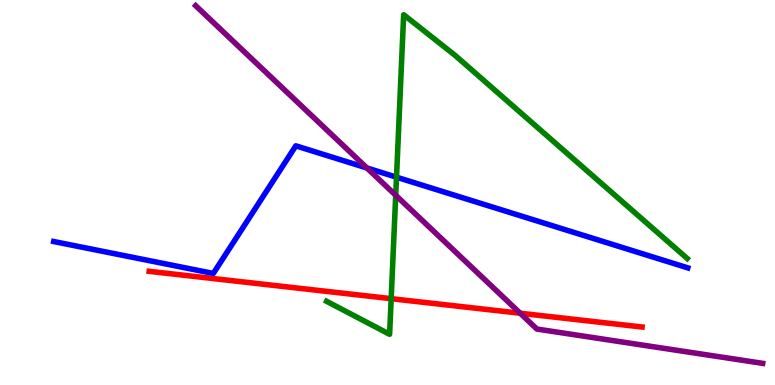[{'lines': ['blue', 'red'], 'intersections': []}, {'lines': ['green', 'red'], 'intersections': [{'x': 5.05, 'y': 2.24}]}, {'lines': ['purple', 'red'], 'intersections': [{'x': 6.71, 'y': 1.86}]}, {'lines': ['blue', 'green'], 'intersections': [{'x': 5.12, 'y': 5.4}]}, {'lines': ['blue', 'purple'], 'intersections': [{'x': 4.73, 'y': 5.64}]}, {'lines': ['green', 'purple'], 'intersections': [{'x': 5.11, 'y': 4.93}]}]